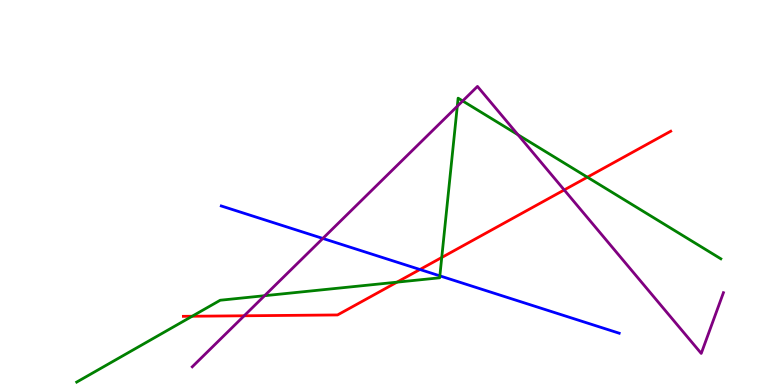[{'lines': ['blue', 'red'], 'intersections': [{'x': 5.42, 'y': 3.0}]}, {'lines': ['green', 'red'], 'intersections': [{'x': 2.48, 'y': 1.79}, {'x': 5.12, 'y': 2.67}, {'x': 5.7, 'y': 3.31}, {'x': 7.58, 'y': 5.4}]}, {'lines': ['purple', 'red'], 'intersections': [{'x': 3.15, 'y': 1.8}, {'x': 7.28, 'y': 5.07}]}, {'lines': ['blue', 'green'], 'intersections': [{'x': 5.68, 'y': 2.83}]}, {'lines': ['blue', 'purple'], 'intersections': [{'x': 4.17, 'y': 3.81}]}, {'lines': ['green', 'purple'], 'intersections': [{'x': 3.41, 'y': 2.32}, {'x': 5.9, 'y': 7.24}, {'x': 5.97, 'y': 7.38}, {'x': 6.68, 'y': 6.5}]}]